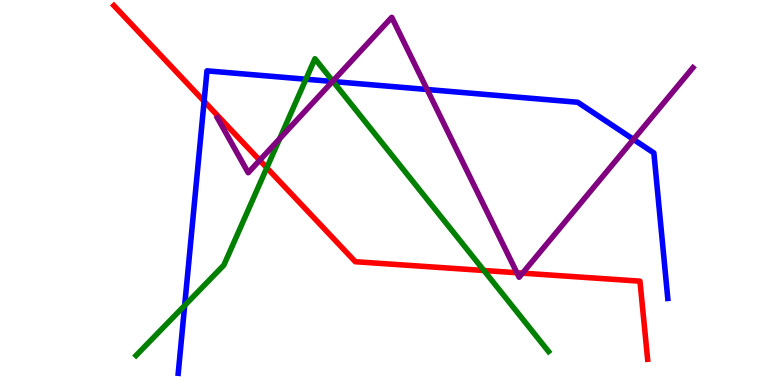[{'lines': ['blue', 'red'], 'intersections': [{'x': 2.63, 'y': 7.37}]}, {'lines': ['green', 'red'], 'intersections': [{'x': 3.44, 'y': 5.64}, {'x': 6.24, 'y': 2.97}]}, {'lines': ['purple', 'red'], 'intersections': [{'x': 3.35, 'y': 5.84}, {'x': 6.67, 'y': 2.92}, {'x': 6.74, 'y': 2.91}]}, {'lines': ['blue', 'green'], 'intersections': [{'x': 2.38, 'y': 2.07}, {'x': 3.95, 'y': 7.94}, {'x': 4.3, 'y': 7.88}]}, {'lines': ['blue', 'purple'], 'intersections': [{'x': 4.29, 'y': 7.88}, {'x': 5.51, 'y': 7.68}, {'x': 8.17, 'y': 6.38}]}, {'lines': ['green', 'purple'], 'intersections': [{'x': 3.61, 'y': 6.4}, {'x': 4.29, 'y': 7.89}]}]